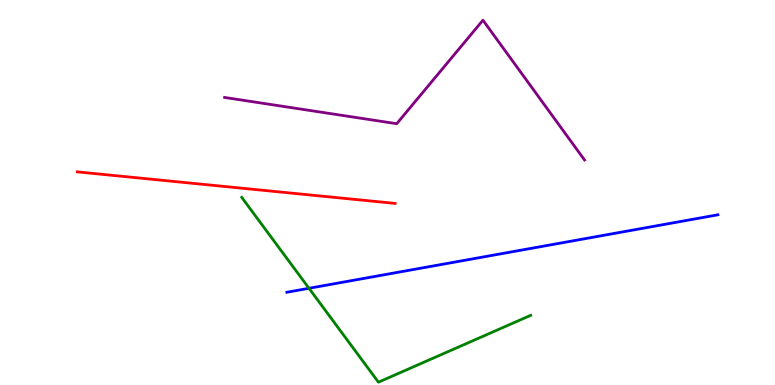[{'lines': ['blue', 'red'], 'intersections': []}, {'lines': ['green', 'red'], 'intersections': []}, {'lines': ['purple', 'red'], 'intersections': []}, {'lines': ['blue', 'green'], 'intersections': [{'x': 3.99, 'y': 2.51}]}, {'lines': ['blue', 'purple'], 'intersections': []}, {'lines': ['green', 'purple'], 'intersections': []}]